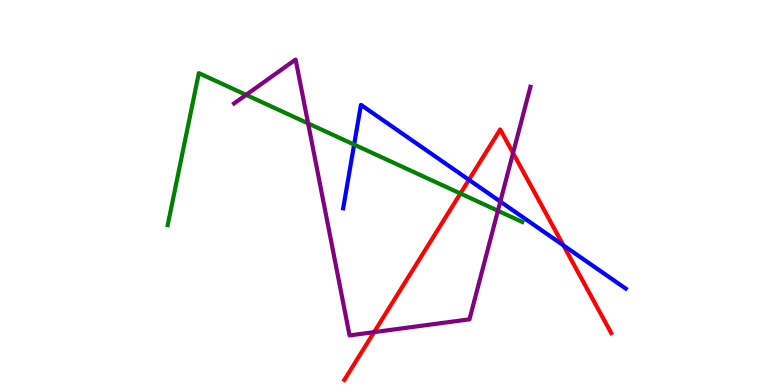[{'lines': ['blue', 'red'], 'intersections': [{'x': 6.05, 'y': 5.33}, {'x': 7.27, 'y': 3.63}]}, {'lines': ['green', 'red'], 'intersections': [{'x': 5.94, 'y': 4.97}]}, {'lines': ['purple', 'red'], 'intersections': [{'x': 4.83, 'y': 1.37}, {'x': 6.62, 'y': 6.03}]}, {'lines': ['blue', 'green'], 'intersections': [{'x': 4.57, 'y': 6.24}]}, {'lines': ['blue', 'purple'], 'intersections': [{'x': 6.46, 'y': 4.76}]}, {'lines': ['green', 'purple'], 'intersections': [{'x': 3.18, 'y': 7.54}, {'x': 3.98, 'y': 6.79}, {'x': 6.42, 'y': 4.53}]}]